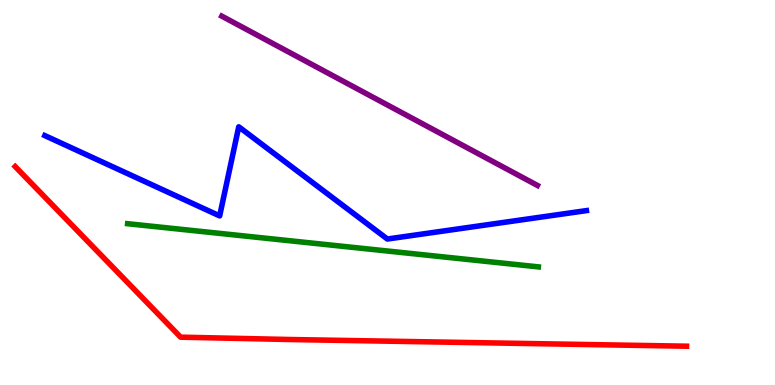[{'lines': ['blue', 'red'], 'intersections': []}, {'lines': ['green', 'red'], 'intersections': []}, {'lines': ['purple', 'red'], 'intersections': []}, {'lines': ['blue', 'green'], 'intersections': []}, {'lines': ['blue', 'purple'], 'intersections': []}, {'lines': ['green', 'purple'], 'intersections': []}]